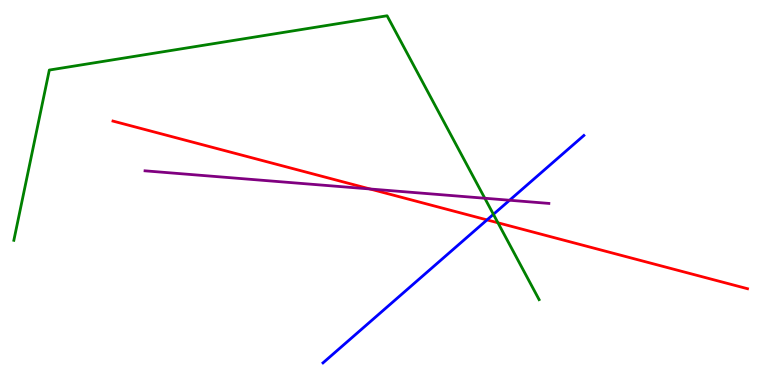[{'lines': ['blue', 'red'], 'intersections': [{'x': 6.28, 'y': 4.29}]}, {'lines': ['green', 'red'], 'intersections': [{'x': 6.43, 'y': 4.21}]}, {'lines': ['purple', 'red'], 'intersections': [{'x': 4.77, 'y': 5.09}]}, {'lines': ['blue', 'green'], 'intersections': [{'x': 6.37, 'y': 4.43}]}, {'lines': ['blue', 'purple'], 'intersections': [{'x': 6.58, 'y': 4.8}]}, {'lines': ['green', 'purple'], 'intersections': [{'x': 6.26, 'y': 4.85}]}]